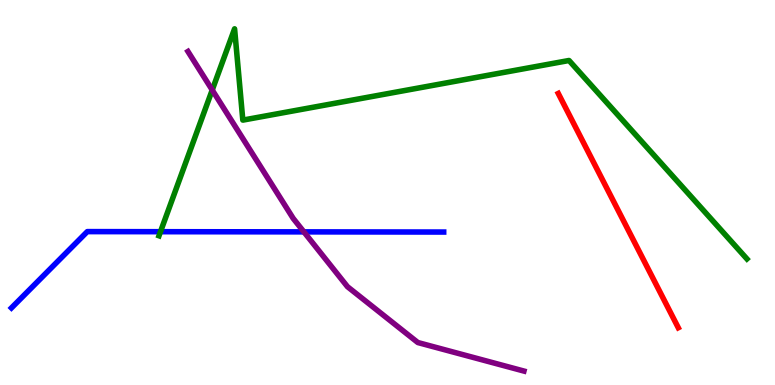[{'lines': ['blue', 'red'], 'intersections': []}, {'lines': ['green', 'red'], 'intersections': []}, {'lines': ['purple', 'red'], 'intersections': []}, {'lines': ['blue', 'green'], 'intersections': [{'x': 2.07, 'y': 3.98}]}, {'lines': ['blue', 'purple'], 'intersections': [{'x': 3.92, 'y': 3.98}]}, {'lines': ['green', 'purple'], 'intersections': [{'x': 2.74, 'y': 7.66}]}]